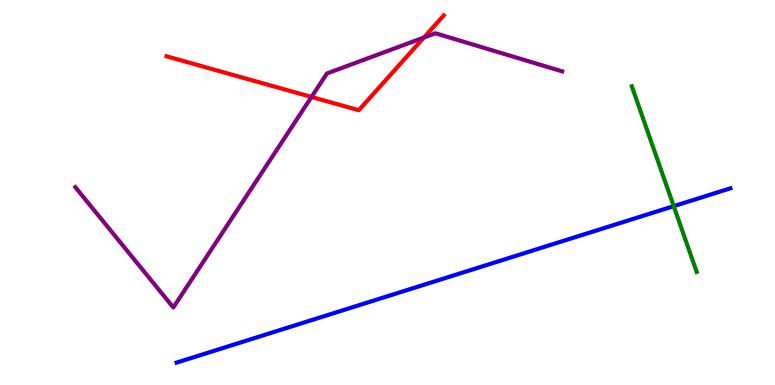[{'lines': ['blue', 'red'], 'intersections': []}, {'lines': ['green', 'red'], 'intersections': []}, {'lines': ['purple', 'red'], 'intersections': [{'x': 4.02, 'y': 7.48}, {'x': 5.47, 'y': 9.03}]}, {'lines': ['blue', 'green'], 'intersections': [{'x': 8.69, 'y': 4.65}]}, {'lines': ['blue', 'purple'], 'intersections': []}, {'lines': ['green', 'purple'], 'intersections': []}]